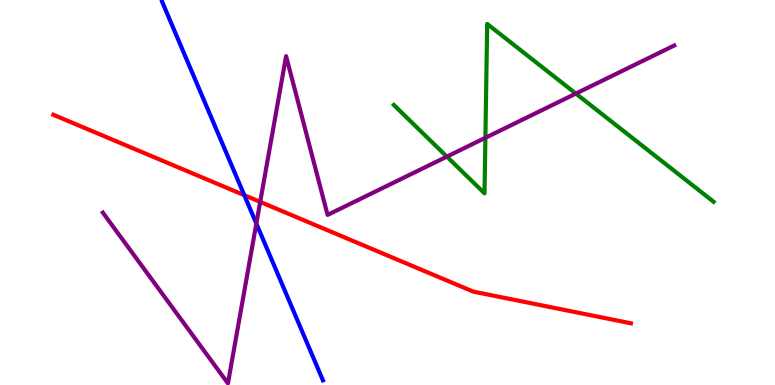[{'lines': ['blue', 'red'], 'intersections': [{'x': 3.15, 'y': 4.93}]}, {'lines': ['green', 'red'], 'intersections': []}, {'lines': ['purple', 'red'], 'intersections': [{'x': 3.36, 'y': 4.76}]}, {'lines': ['blue', 'green'], 'intersections': []}, {'lines': ['blue', 'purple'], 'intersections': [{'x': 3.31, 'y': 4.19}]}, {'lines': ['green', 'purple'], 'intersections': [{'x': 5.77, 'y': 5.93}, {'x': 6.26, 'y': 6.42}, {'x': 7.43, 'y': 7.57}]}]